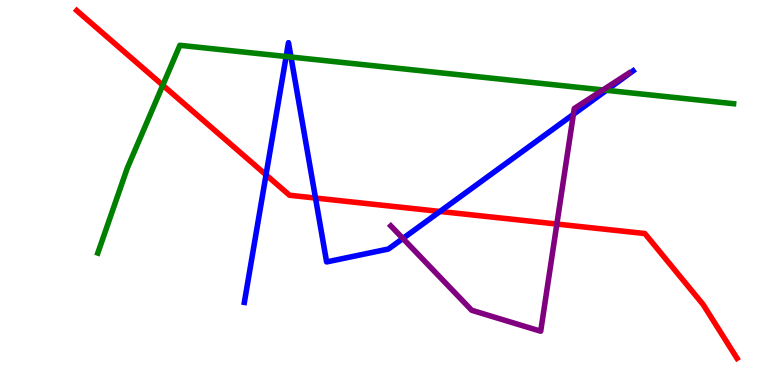[{'lines': ['blue', 'red'], 'intersections': [{'x': 3.43, 'y': 5.46}, {'x': 4.07, 'y': 4.86}, {'x': 5.68, 'y': 4.51}]}, {'lines': ['green', 'red'], 'intersections': [{'x': 2.1, 'y': 7.79}]}, {'lines': ['purple', 'red'], 'intersections': [{'x': 7.19, 'y': 4.18}]}, {'lines': ['blue', 'green'], 'intersections': [{'x': 3.69, 'y': 8.53}, {'x': 3.75, 'y': 8.52}, {'x': 7.82, 'y': 7.65}]}, {'lines': ['blue', 'purple'], 'intersections': [{'x': 5.2, 'y': 3.81}, {'x': 7.4, 'y': 7.03}]}, {'lines': ['green', 'purple'], 'intersections': [{'x': 7.78, 'y': 7.66}]}]